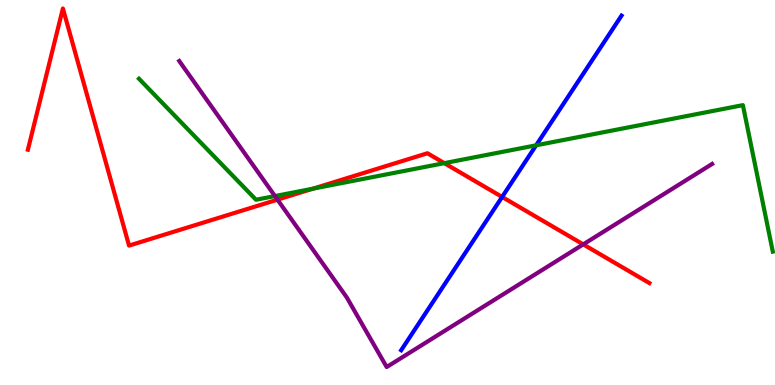[{'lines': ['blue', 'red'], 'intersections': [{'x': 6.48, 'y': 4.88}]}, {'lines': ['green', 'red'], 'intersections': [{'x': 4.04, 'y': 5.1}, {'x': 5.73, 'y': 5.76}]}, {'lines': ['purple', 'red'], 'intersections': [{'x': 3.58, 'y': 4.81}, {'x': 7.53, 'y': 3.65}]}, {'lines': ['blue', 'green'], 'intersections': [{'x': 6.92, 'y': 6.23}]}, {'lines': ['blue', 'purple'], 'intersections': []}, {'lines': ['green', 'purple'], 'intersections': [{'x': 3.55, 'y': 4.91}]}]